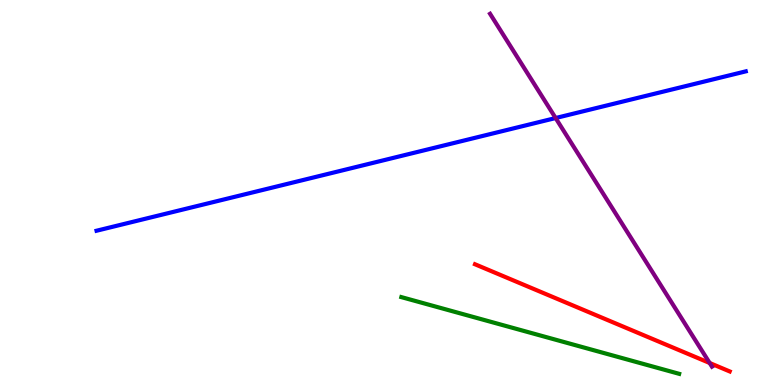[{'lines': ['blue', 'red'], 'intersections': []}, {'lines': ['green', 'red'], 'intersections': []}, {'lines': ['purple', 'red'], 'intersections': [{'x': 9.16, 'y': 0.572}]}, {'lines': ['blue', 'green'], 'intersections': []}, {'lines': ['blue', 'purple'], 'intersections': [{'x': 7.17, 'y': 6.93}]}, {'lines': ['green', 'purple'], 'intersections': []}]